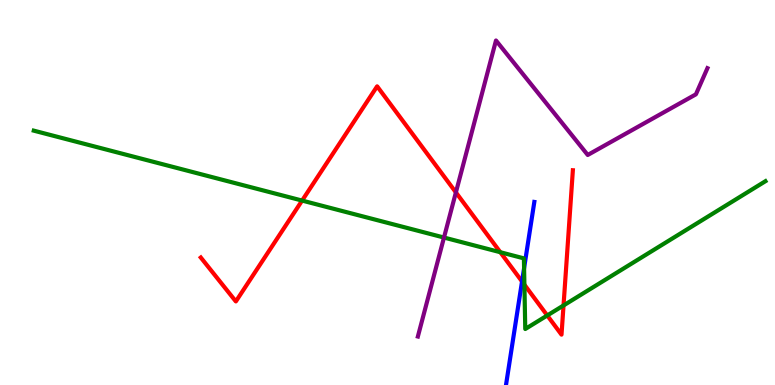[{'lines': ['blue', 'red'], 'intersections': [{'x': 6.74, 'y': 2.69}]}, {'lines': ['green', 'red'], 'intersections': [{'x': 3.9, 'y': 4.79}, {'x': 6.46, 'y': 3.45}, {'x': 6.77, 'y': 2.61}, {'x': 7.06, 'y': 1.81}, {'x': 7.27, 'y': 2.07}]}, {'lines': ['purple', 'red'], 'intersections': [{'x': 5.88, 'y': 5.0}]}, {'lines': ['blue', 'green'], 'intersections': [{'x': 6.76, 'y': 3.04}]}, {'lines': ['blue', 'purple'], 'intersections': []}, {'lines': ['green', 'purple'], 'intersections': [{'x': 5.73, 'y': 3.83}]}]